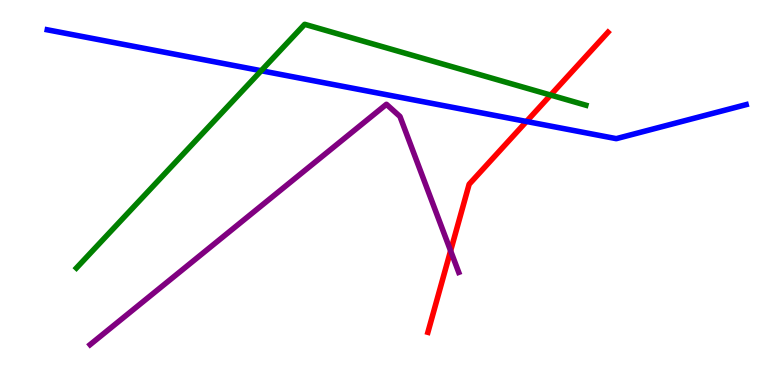[{'lines': ['blue', 'red'], 'intersections': [{'x': 6.79, 'y': 6.84}]}, {'lines': ['green', 'red'], 'intersections': [{'x': 7.1, 'y': 7.53}]}, {'lines': ['purple', 'red'], 'intersections': [{'x': 5.81, 'y': 3.49}]}, {'lines': ['blue', 'green'], 'intersections': [{'x': 3.37, 'y': 8.16}]}, {'lines': ['blue', 'purple'], 'intersections': []}, {'lines': ['green', 'purple'], 'intersections': []}]